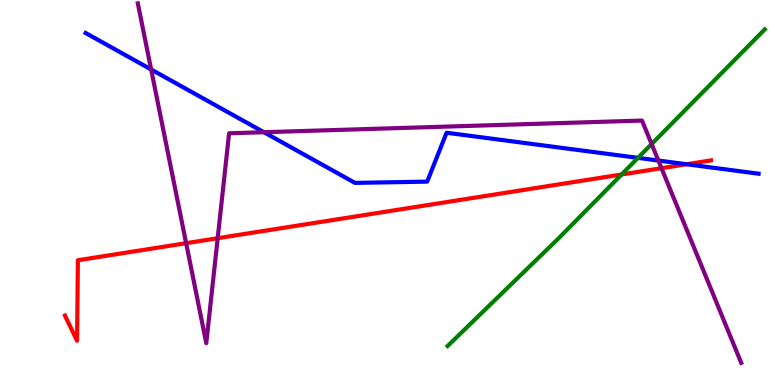[{'lines': ['blue', 'red'], 'intersections': [{'x': 8.86, 'y': 5.73}]}, {'lines': ['green', 'red'], 'intersections': [{'x': 8.02, 'y': 5.47}]}, {'lines': ['purple', 'red'], 'intersections': [{'x': 2.4, 'y': 3.68}, {'x': 2.81, 'y': 3.81}, {'x': 8.54, 'y': 5.63}]}, {'lines': ['blue', 'green'], 'intersections': [{'x': 8.23, 'y': 5.9}]}, {'lines': ['blue', 'purple'], 'intersections': [{'x': 1.95, 'y': 8.2}, {'x': 3.41, 'y': 6.57}, {'x': 8.5, 'y': 5.83}]}, {'lines': ['green', 'purple'], 'intersections': [{'x': 8.41, 'y': 6.26}]}]